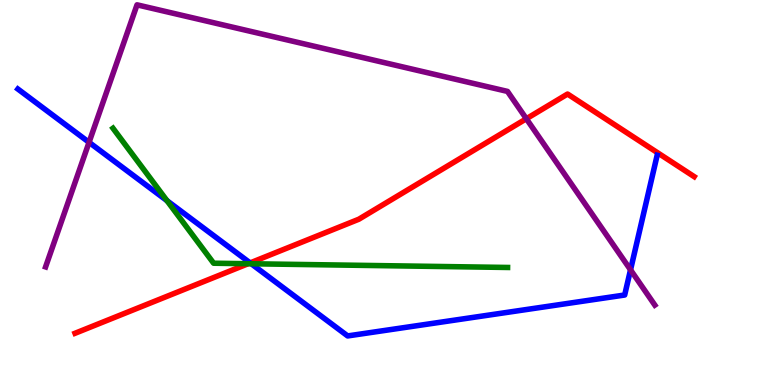[{'lines': ['blue', 'red'], 'intersections': [{'x': 3.23, 'y': 3.17}]}, {'lines': ['green', 'red'], 'intersections': [{'x': 3.2, 'y': 3.15}]}, {'lines': ['purple', 'red'], 'intersections': [{'x': 6.79, 'y': 6.92}]}, {'lines': ['blue', 'green'], 'intersections': [{'x': 2.15, 'y': 4.79}, {'x': 3.24, 'y': 3.15}]}, {'lines': ['blue', 'purple'], 'intersections': [{'x': 1.15, 'y': 6.3}, {'x': 8.14, 'y': 2.99}]}, {'lines': ['green', 'purple'], 'intersections': []}]